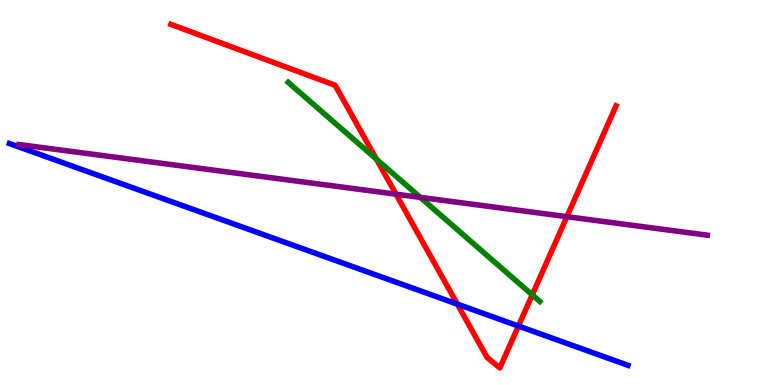[{'lines': ['blue', 'red'], 'intersections': [{'x': 5.9, 'y': 2.1}, {'x': 6.69, 'y': 1.53}]}, {'lines': ['green', 'red'], 'intersections': [{'x': 4.86, 'y': 5.87}, {'x': 6.87, 'y': 2.34}]}, {'lines': ['purple', 'red'], 'intersections': [{'x': 5.11, 'y': 4.96}, {'x': 7.32, 'y': 4.37}]}, {'lines': ['blue', 'green'], 'intersections': []}, {'lines': ['blue', 'purple'], 'intersections': []}, {'lines': ['green', 'purple'], 'intersections': [{'x': 5.42, 'y': 4.87}]}]